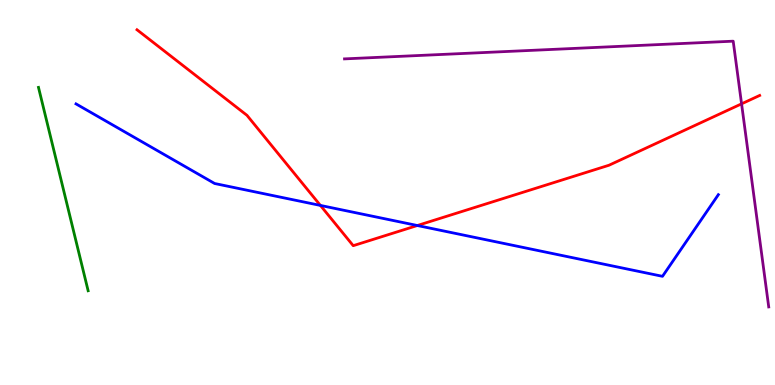[{'lines': ['blue', 'red'], 'intersections': [{'x': 4.13, 'y': 4.66}, {'x': 5.39, 'y': 4.14}]}, {'lines': ['green', 'red'], 'intersections': []}, {'lines': ['purple', 'red'], 'intersections': [{'x': 9.57, 'y': 7.3}]}, {'lines': ['blue', 'green'], 'intersections': []}, {'lines': ['blue', 'purple'], 'intersections': []}, {'lines': ['green', 'purple'], 'intersections': []}]